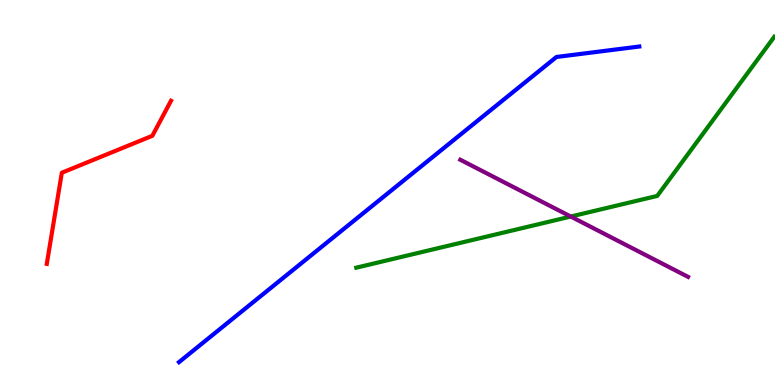[{'lines': ['blue', 'red'], 'intersections': []}, {'lines': ['green', 'red'], 'intersections': []}, {'lines': ['purple', 'red'], 'intersections': []}, {'lines': ['blue', 'green'], 'intersections': []}, {'lines': ['blue', 'purple'], 'intersections': []}, {'lines': ['green', 'purple'], 'intersections': [{'x': 7.36, 'y': 4.38}]}]